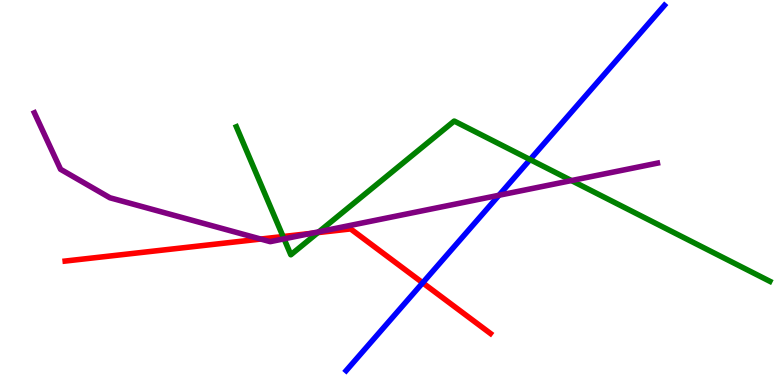[{'lines': ['blue', 'red'], 'intersections': [{'x': 5.45, 'y': 2.65}]}, {'lines': ['green', 'red'], 'intersections': [{'x': 3.65, 'y': 3.86}, {'x': 4.1, 'y': 3.96}]}, {'lines': ['purple', 'red'], 'intersections': [{'x': 3.36, 'y': 3.79}, {'x': 4.01, 'y': 3.94}]}, {'lines': ['blue', 'green'], 'intersections': [{'x': 6.84, 'y': 5.86}]}, {'lines': ['blue', 'purple'], 'intersections': [{'x': 6.44, 'y': 4.93}]}, {'lines': ['green', 'purple'], 'intersections': [{'x': 3.67, 'y': 3.8}, {'x': 4.12, 'y': 3.98}, {'x': 7.37, 'y': 5.31}]}]